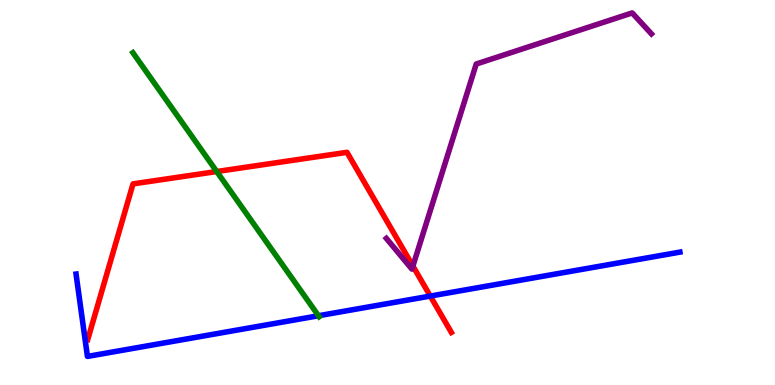[{'lines': ['blue', 'red'], 'intersections': [{'x': 5.55, 'y': 2.31}]}, {'lines': ['green', 'red'], 'intersections': [{'x': 2.8, 'y': 5.54}]}, {'lines': ['purple', 'red'], 'intersections': [{'x': 5.33, 'y': 3.09}]}, {'lines': ['blue', 'green'], 'intersections': [{'x': 4.11, 'y': 1.8}]}, {'lines': ['blue', 'purple'], 'intersections': []}, {'lines': ['green', 'purple'], 'intersections': []}]